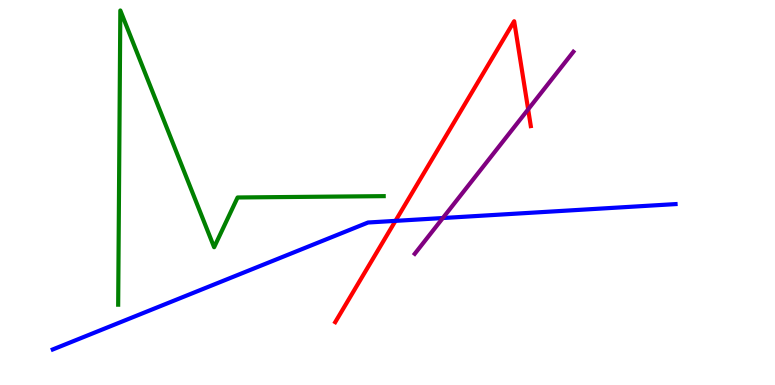[{'lines': ['blue', 'red'], 'intersections': [{'x': 5.1, 'y': 4.26}]}, {'lines': ['green', 'red'], 'intersections': []}, {'lines': ['purple', 'red'], 'intersections': [{'x': 6.81, 'y': 7.16}]}, {'lines': ['blue', 'green'], 'intersections': []}, {'lines': ['blue', 'purple'], 'intersections': [{'x': 5.71, 'y': 4.34}]}, {'lines': ['green', 'purple'], 'intersections': []}]